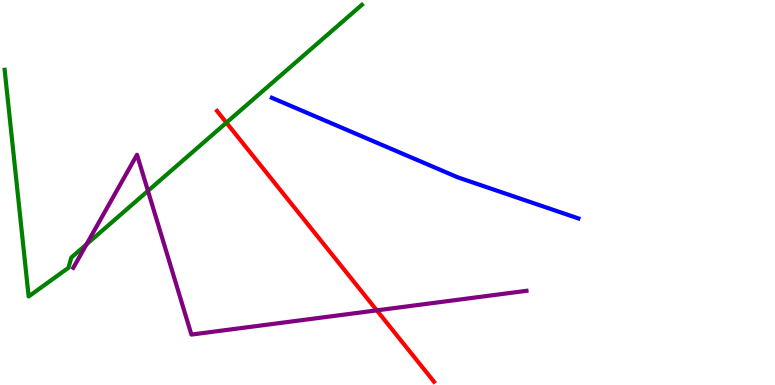[{'lines': ['blue', 'red'], 'intersections': []}, {'lines': ['green', 'red'], 'intersections': [{'x': 2.92, 'y': 6.81}]}, {'lines': ['purple', 'red'], 'intersections': [{'x': 4.86, 'y': 1.94}]}, {'lines': ['blue', 'green'], 'intersections': []}, {'lines': ['blue', 'purple'], 'intersections': []}, {'lines': ['green', 'purple'], 'intersections': [{'x': 1.12, 'y': 3.65}, {'x': 1.91, 'y': 5.04}]}]